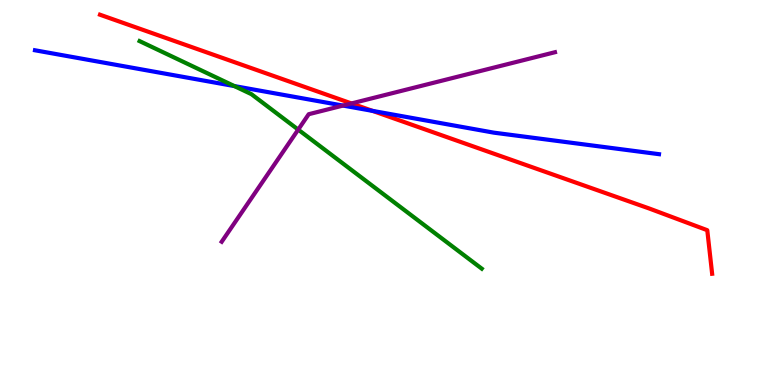[{'lines': ['blue', 'red'], 'intersections': [{'x': 4.81, 'y': 7.12}]}, {'lines': ['green', 'red'], 'intersections': []}, {'lines': ['purple', 'red'], 'intersections': [{'x': 4.54, 'y': 7.31}]}, {'lines': ['blue', 'green'], 'intersections': [{'x': 3.02, 'y': 7.76}]}, {'lines': ['blue', 'purple'], 'intersections': [{'x': 4.43, 'y': 7.26}]}, {'lines': ['green', 'purple'], 'intersections': [{'x': 3.85, 'y': 6.63}]}]